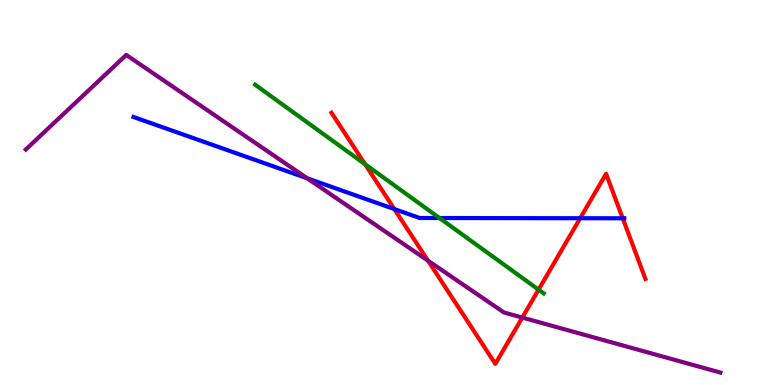[{'lines': ['blue', 'red'], 'intersections': [{'x': 5.09, 'y': 4.57}, {'x': 7.49, 'y': 4.33}, {'x': 8.04, 'y': 4.33}]}, {'lines': ['green', 'red'], 'intersections': [{'x': 4.71, 'y': 5.74}, {'x': 6.95, 'y': 2.48}]}, {'lines': ['purple', 'red'], 'intersections': [{'x': 5.52, 'y': 3.23}, {'x': 6.74, 'y': 1.75}]}, {'lines': ['blue', 'green'], 'intersections': [{'x': 5.67, 'y': 4.34}]}, {'lines': ['blue', 'purple'], 'intersections': [{'x': 3.96, 'y': 5.37}]}, {'lines': ['green', 'purple'], 'intersections': []}]